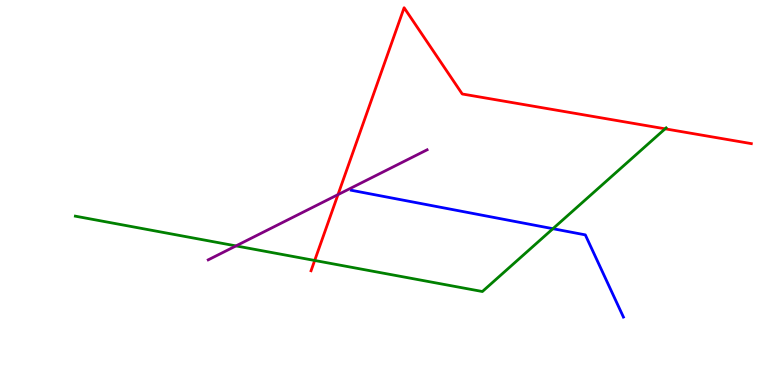[{'lines': ['blue', 'red'], 'intersections': []}, {'lines': ['green', 'red'], 'intersections': [{'x': 4.06, 'y': 3.23}, {'x': 8.58, 'y': 6.65}]}, {'lines': ['purple', 'red'], 'intersections': [{'x': 4.36, 'y': 4.95}]}, {'lines': ['blue', 'green'], 'intersections': [{'x': 7.13, 'y': 4.06}]}, {'lines': ['blue', 'purple'], 'intersections': []}, {'lines': ['green', 'purple'], 'intersections': [{'x': 3.04, 'y': 3.61}]}]